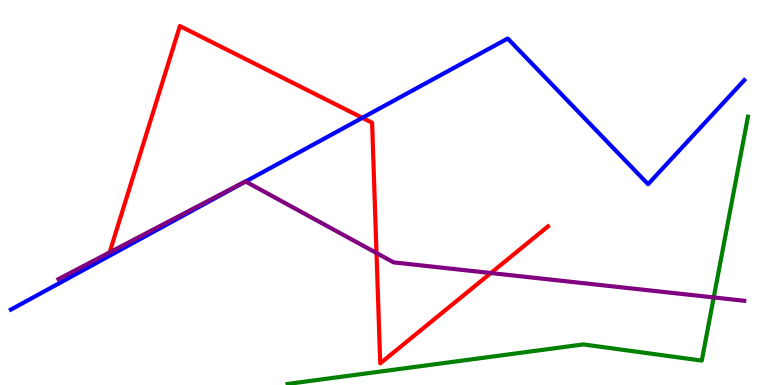[{'lines': ['blue', 'red'], 'intersections': [{'x': 4.68, 'y': 6.94}]}, {'lines': ['green', 'red'], 'intersections': []}, {'lines': ['purple', 'red'], 'intersections': [{'x': 1.41, 'y': 3.44}, {'x': 4.86, 'y': 3.43}, {'x': 6.33, 'y': 2.91}]}, {'lines': ['blue', 'green'], 'intersections': []}, {'lines': ['blue', 'purple'], 'intersections': [{'x': 3.17, 'y': 5.29}]}, {'lines': ['green', 'purple'], 'intersections': [{'x': 9.21, 'y': 2.27}]}]